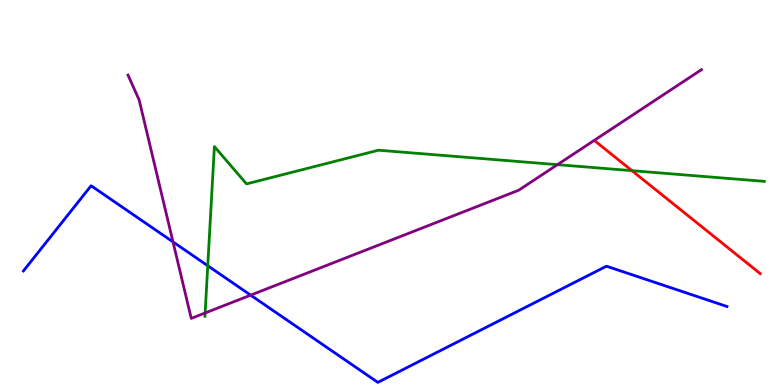[{'lines': ['blue', 'red'], 'intersections': []}, {'lines': ['green', 'red'], 'intersections': [{'x': 8.15, 'y': 5.57}]}, {'lines': ['purple', 'red'], 'intersections': []}, {'lines': ['blue', 'green'], 'intersections': [{'x': 2.68, 'y': 3.1}]}, {'lines': ['blue', 'purple'], 'intersections': [{'x': 2.23, 'y': 3.72}, {'x': 3.23, 'y': 2.33}]}, {'lines': ['green', 'purple'], 'intersections': [{'x': 2.65, 'y': 1.87}, {'x': 7.19, 'y': 5.72}]}]